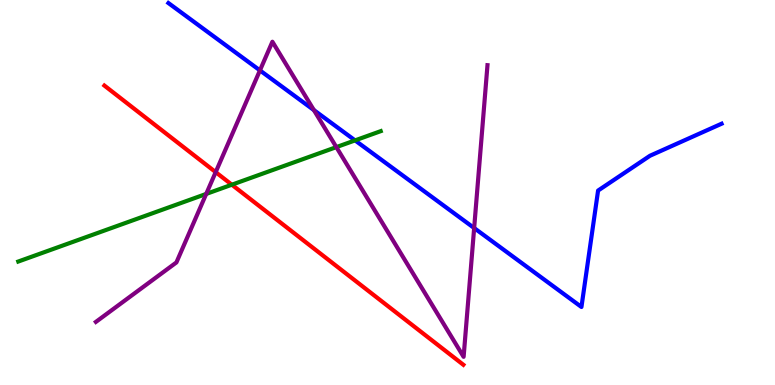[{'lines': ['blue', 'red'], 'intersections': []}, {'lines': ['green', 'red'], 'intersections': [{'x': 2.99, 'y': 5.2}]}, {'lines': ['purple', 'red'], 'intersections': [{'x': 2.78, 'y': 5.53}]}, {'lines': ['blue', 'green'], 'intersections': [{'x': 4.58, 'y': 6.35}]}, {'lines': ['blue', 'purple'], 'intersections': [{'x': 3.35, 'y': 8.17}, {'x': 4.05, 'y': 7.14}, {'x': 6.12, 'y': 4.08}]}, {'lines': ['green', 'purple'], 'intersections': [{'x': 2.66, 'y': 4.96}, {'x': 4.34, 'y': 6.18}]}]